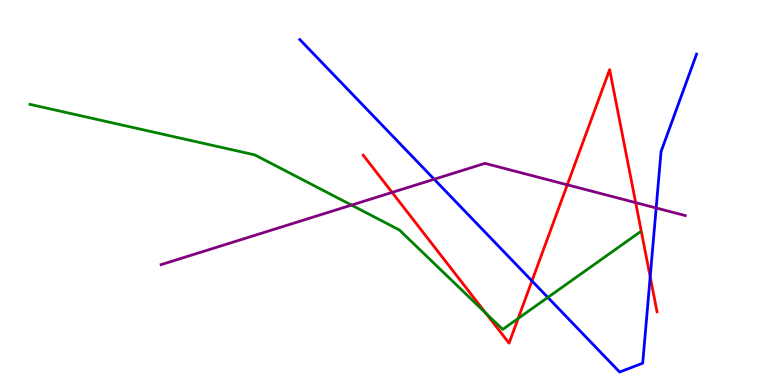[{'lines': ['blue', 'red'], 'intersections': [{'x': 6.86, 'y': 2.7}, {'x': 8.39, 'y': 2.81}]}, {'lines': ['green', 'red'], 'intersections': [{'x': 6.27, 'y': 1.87}, {'x': 6.69, 'y': 1.73}]}, {'lines': ['purple', 'red'], 'intersections': [{'x': 5.06, 'y': 5.0}, {'x': 7.32, 'y': 5.2}, {'x': 8.2, 'y': 4.74}]}, {'lines': ['blue', 'green'], 'intersections': [{'x': 7.07, 'y': 2.28}]}, {'lines': ['blue', 'purple'], 'intersections': [{'x': 5.6, 'y': 5.34}, {'x': 8.47, 'y': 4.6}]}, {'lines': ['green', 'purple'], 'intersections': [{'x': 4.54, 'y': 4.67}]}]